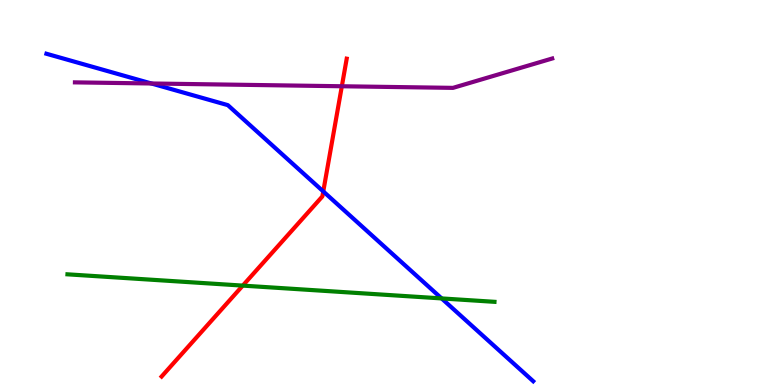[{'lines': ['blue', 'red'], 'intersections': [{'x': 4.17, 'y': 5.03}]}, {'lines': ['green', 'red'], 'intersections': [{'x': 3.13, 'y': 2.58}]}, {'lines': ['purple', 'red'], 'intersections': [{'x': 4.41, 'y': 7.76}]}, {'lines': ['blue', 'green'], 'intersections': [{'x': 5.7, 'y': 2.25}]}, {'lines': ['blue', 'purple'], 'intersections': [{'x': 1.95, 'y': 7.83}]}, {'lines': ['green', 'purple'], 'intersections': []}]